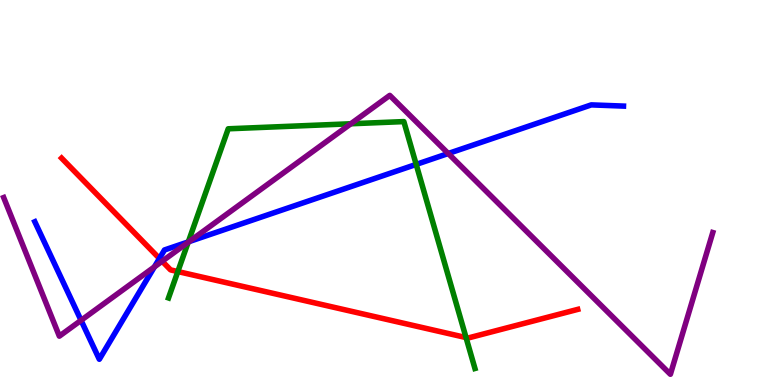[{'lines': ['blue', 'red'], 'intersections': [{'x': 2.06, 'y': 3.29}]}, {'lines': ['green', 'red'], 'intersections': [{'x': 2.29, 'y': 2.95}, {'x': 6.01, 'y': 1.23}]}, {'lines': ['purple', 'red'], 'intersections': [{'x': 2.09, 'y': 3.21}]}, {'lines': ['blue', 'green'], 'intersections': [{'x': 2.43, 'y': 3.72}, {'x': 5.37, 'y': 5.73}]}, {'lines': ['blue', 'purple'], 'intersections': [{'x': 1.05, 'y': 1.68}, {'x': 1.99, 'y': 3.07}, {'x': 2.44, 'y': 3.73}, {'x': 5.78, 'y': 6.01}]}, {'lines': ['green', 'purple'], 'intersections': [{'x': 2.43, 'y': 3.71}, {'x': 4.53, 'y': 6.79}]}]